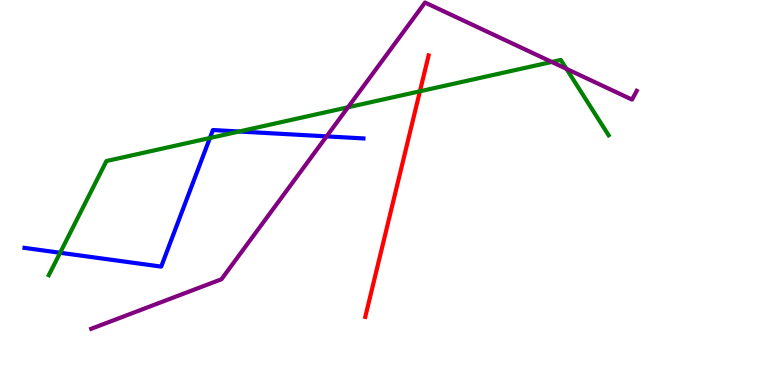[{'lines': ['blue', 'red'], 'intersections': []}, {'lines': ['green', 'red'], 'intersections': [{'x': 5.42, 'y': 7.63}]}, {'lines': ['purple', 'red'], 'intersections': []}, {'lines': ['blue', 'green'], 'intersections': [{'x': 0.776, 'y': 3.43}, {'x': 2.71, 'y': 6.42}, {'x': 3.09, 'y': 6.58}]}, {'lines': ['blue', 'purple'], 'intersections': [{'x': 4.21, 'y': 6.46}]}, {'lines': ['green', 'purple'], 'intersections': [{'x': 4.49, 'y': 7.21}, {'x': 7.12, 'y': 8.39}, {'x': 7.31, 'y': 8.21}]}]